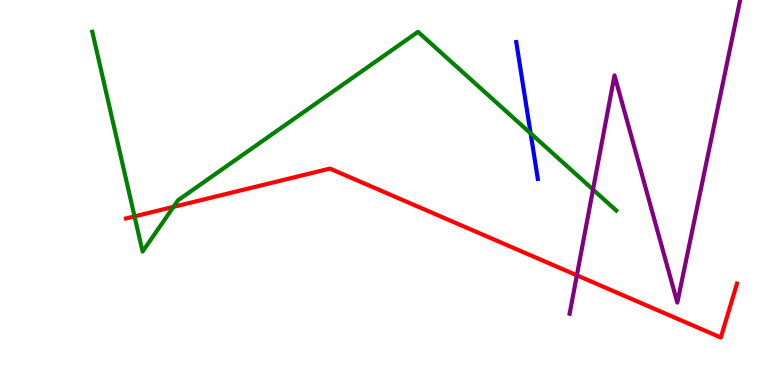[{'lines': ['blue', 'red'], 'intersections': []}, {'lines': ['green', 'red'], 'intersections': [{'x': 1.74, 'y': 4.38}, {'x': 2.24, 'y': 4.63}]}, {'lines': ['purple', 'red'], 'intersections': [{'x': 7.44, 'y': 2.85}]}, {'lines': ['blue', 'green'], 'intersections': [{'x': 6.85, 'y': 6.54}]}, {'lines': ['blue', 'purple'], 'intersections': []}, {'lines': ['green', 'purple'], 'intersections': [{'x': 7.65, 'y': 5.08}]}]